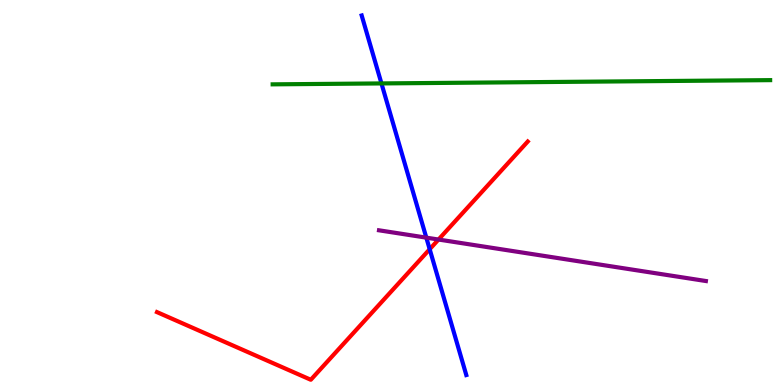[{'lines': ['blue', 'red'], 'intersections': [{'x': 5.54, 'y': 3.53}]}, {'lines': ['green', 'red'], 'intersections': []}, {'lines': ['purple', 'red'], 'intersections': [{'x': 5.66, 'y': 3.78}]}, {'lines': ['blue', 'green'], 'intersections': [{'x': 4.92, 'y': 7.83}]}, {'lines': ['blue', 'purple'], 'intersections': [{'x': 5.5, 'y': 3.83}]}, {'lines': ['green', 'purple'], 'intersections': []}]